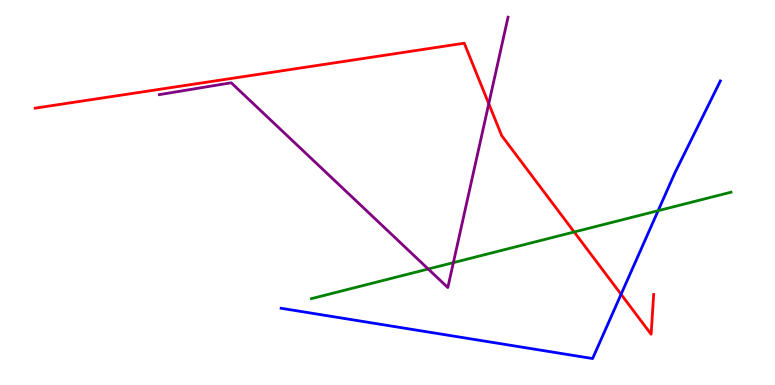[{'lines': ['blue', 'red'], 'intersections': [{'x': 8.01, 'y': 2.36}]}, {'lines': ['green', 'red'], 'intersections': [{'x': 7.41, 'y': 3.97}]}, {'lines': ['purple', 'red'], 'intersections': [{'x': 6.31, 'y': 7.31}]}, {'lines': ['blue', 'green'], 'intersections': [{'x': 8.49, 'y': 4.53}]}, {'lines': ['blue', 'purple'], 'intersections': []}, {'lines': ['green', 'purple'], 'intersections': [{'x': 5.53, 'y': 3.01}, {'x': 5.85, 'y': 3.18}]}]